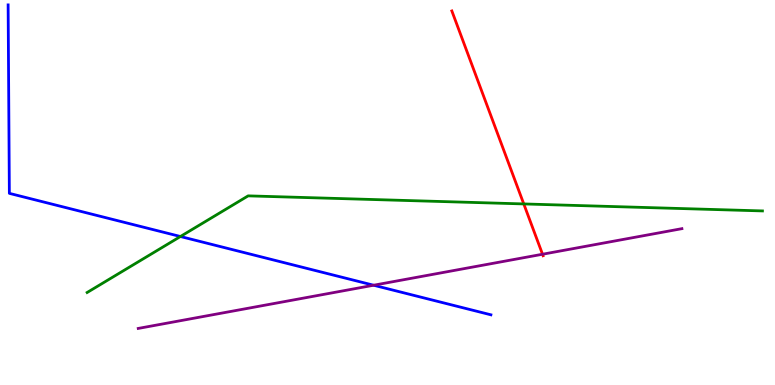[{'lines': ['blue', 'red'], 'intersections': []}, {'lines': ['green', 'red'], 'intersections': [{'x': 6.76, 'y': 4.7}]}, {'lines': ['purple', 'red'], 'intersections': [{'x': 7.0, 'y': 3.4}]}, {'lines': ['blue', 'green'], 'intersections': [{'x': 2.33, 'y': 3.86}]}, {'lines': ['blue', 'purple'], 'intersections': [{'x': 4.82, 'y': 2.59}]}, {'lines': ['green', 'purple'], 'intersections': []}]